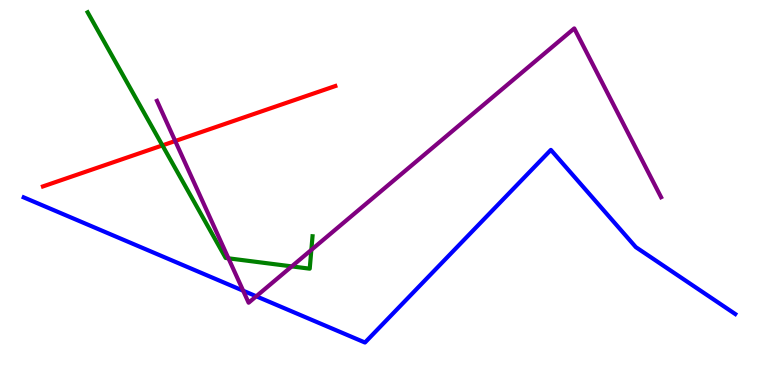[{'lines': ['blue', 'red'], 'intersections': []}, {'lines': ['green', 'red'], 'intersections': [{'x': 2.1, 'y': 6.22}]}, {'lines': ['purple', 'red'], 'intersections': [{'x': 2.26, 'y': 6.34}]}, {'lines': ['blue', 'green'], 'intersections': []}, {'lines': ['blue', 'purple'], 'intersections': [{'x': 3.14, 'y': 2.45}, {'x': 3.31, 'y': 2.3}]}, {'lines': ['green', 'purple'], 'intersections': [{'x': 2.95, 'y': 3.29}, {'x': 3.76, 'y': 3.08}, {'x': 4.02, 'y': 3.51}]}]